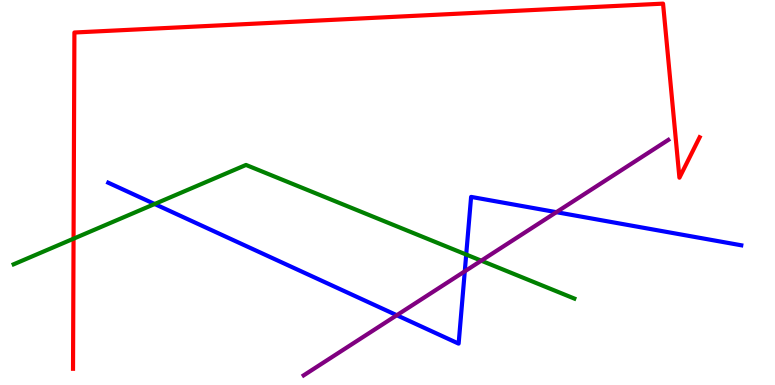[{'lines': ['blue', 'red'], 'intersections': []}, {'lines': ['green', 'red'], 'intersections': [{'x': 0.949, 'y': 3.8}]}, {'lines': ['purple', 'red'], 'intersections': []}, {'lines': ['blue', 'green'], 'intersections': [{'x': 2.0, 'y': 4.7}, {'x': 6.02, 'y': 3.39}]}, {'lines': ['blue', 'purple'], 'intersections': [{'x': 5.12, 'y': 1.81}, {'x': 6.0, 'y': 2.95}, {'x': 7.18, 'y': 4.49}]}, {'lines': ['green', 'purple'], 'intersections': [{'x': 6.21, 'y': 3.23}]}]